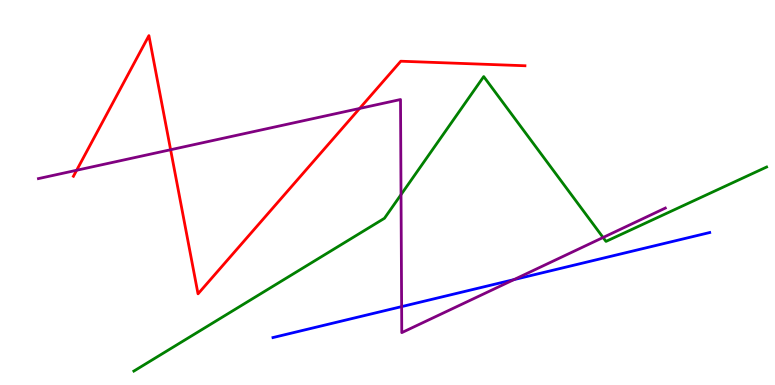[{'lines': ['blue', 'red'], 'intersections': []}, {'lines': ['green', 'red'], 'intersections': []}, {'lines': ['purple', 'red'], 'intersections': [{'x': 0.989, 'y': 5.58}, {'x': 2.2, 'y': 6.11}, {'x': 4.64, 'y': 7.18}]}, {'lines': ['blue', 'green'], 'intersections': []}, {'lines': ['blue', 'purple'], 'intersections': [{'x': 5.18, 'y': 2.04}, {'x': 6.63, 'y': 2.74}]}, {'lines': ['green', 'purple'], 'intersections': [{'x': 5.17, 'y': 4.94}, {'x': 7.78, 'y': 3.83}]}]